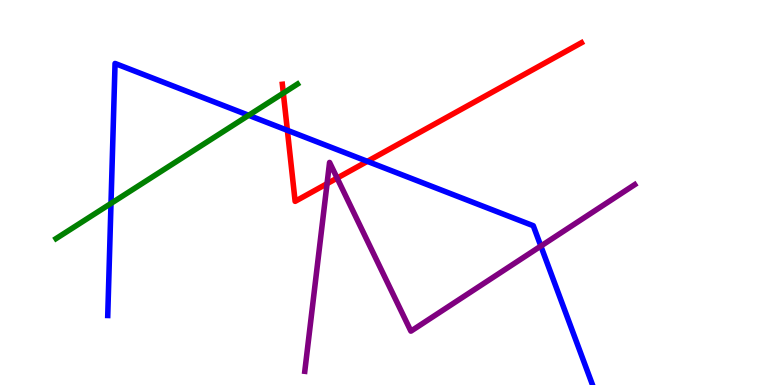[{'lines': ['blue', 'red'], 'intersections': [{'x': 3.71, 'y': 6.62}, {'x': 4.74, 'y': 5.81}]}, {'lines': ['green', 'red'], 'intersections': [{'x': 3.66, 'y': 7.58}]}, {'lines': ['purple', 'red'], 'intersections': [{'x': 4.22, 'y': 5.23}, {'x': 4.35, 'y': 5.37}]}, {'lines': ['blue', 'green'], 'intersections': [{'x': 1.43, 'y': 4.72}, {'x': 3.21, 'y': 7.01}]}, {'lines': ['blue', 'purple'], 'intersections': [{'x': 6.98, 'y': 3.61}]}, {'lines': ['green', 'purple'], 'intersections': []}]